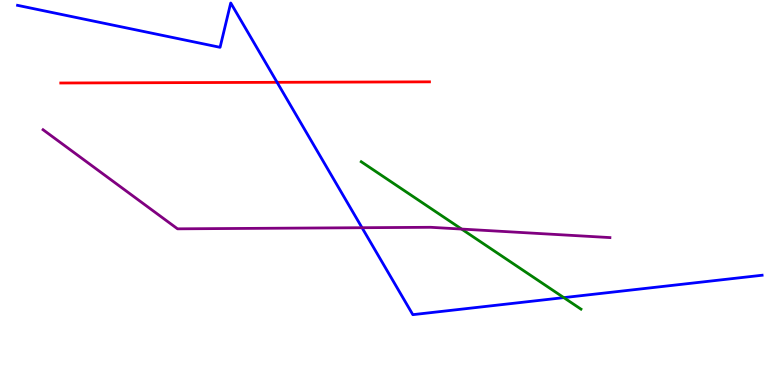[{'lines': ['blue', 'red'], 'intersections': [{'x': 3.58, 'y': 7.86}]}, {'lines': ['green', 'red'], 'intersections': []}, {'lines': ['purple', 'red'], 'intersections': []}, {'lines': ['blue', 'green'], 'intersections': [{'x': 7.27, 'y': 2.27}]}, {'lines': ['blue', 'purple'], 'intersections': [{'x': 4.67, 'y': 4.09}]}, {'lines': ['green', 'purple'], 'intersections': [{'x': 5.96, 'y': 4.05}]}]